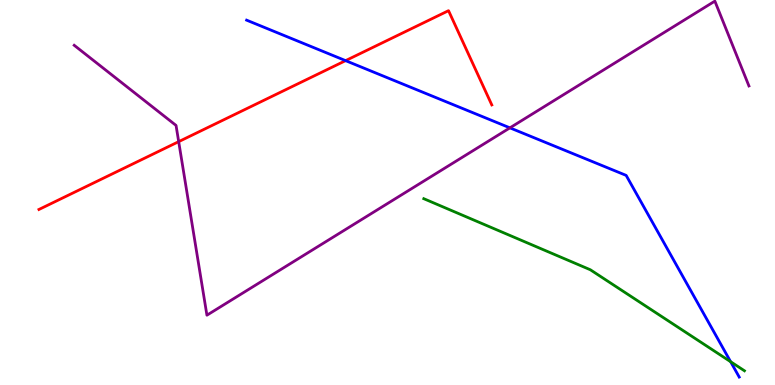[{'lines': ['blue', 'red'], 'intersections': [{'x': 4.46, 'y': 8.42}]}, {'lines': ['green', 'red'], 'intersections': []}, {'lines': ['purple', 'red'], 'intersections': [{'x': 2.31, 'y': 6.32}]}, {'lines': ['blue', 'green'], 'intersections': [{'x': 9.43, 'y': 0.605}]}, {'lines': ['blue', 'purple'], 'intersections': [{'x': 6.58, 'y': 6.68}]}, {'lines': ['green', 'purple'], 'intersections': []}]